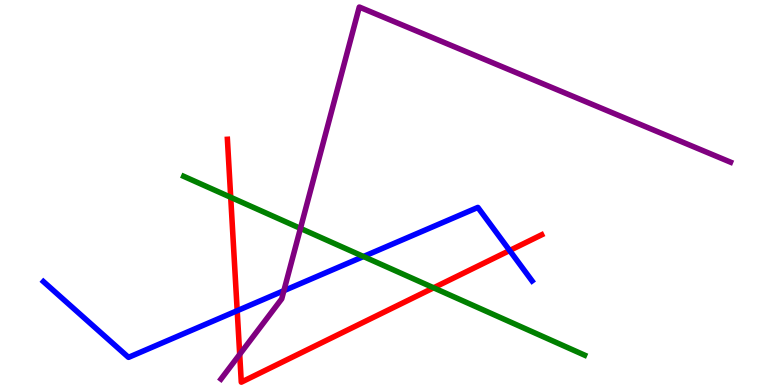[{'lines': ['blue', 'red'], 'intersections': [{'x': 3.06, 'y': 1.93}, {'x': 6.58, 'y': 3.49}]}, {'lines': ['green', 'red'], 'intersections': [{'x': 2.98, 'y': 4.88}, {'x': 5.6, 'y': 2.52}]}, {'lines': ['purple', 'red'], 'intersections': [{'x': 3.09, 'y': 0.796}]}, {'lines': ['blue', 'green'], 'intersections': [{'x': 4.69, 'y': 3.34}]}, {'lines': ['blue', 'purple'], 'intersections': [{'x': 3.66, 'y': 2.45}]}, {'lines': ['green', 'purple'], 'intersections': [{'x': 3.88, 'y': 4.07}]}]